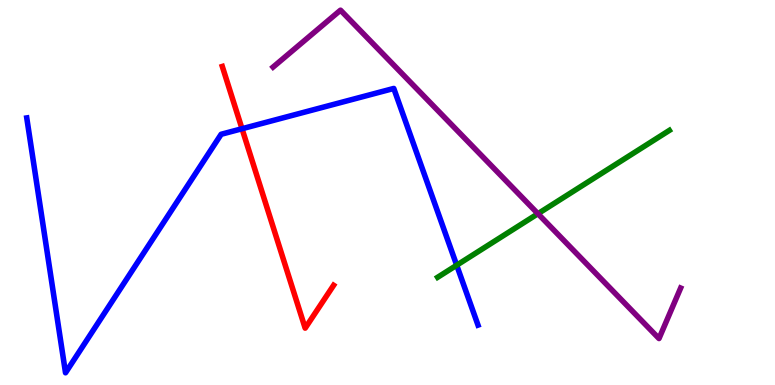[{'lines': ['blue', 'red'], 'intersections': [{'x': 3.12, 'y': 6.66}]}, {'lines': ['green', 'red'], 'intersections': []}, {'lines': ['purple', 'red'], 'intersections': []}, {'lines': ['blue', 'green'], 'intersections': [{'x': 5.89, 'y': 3.11}]}, {'lines': ['blue', 'purple'], 'intersections': []}, {'lines': ['green', 'purple'], 'intersections': [{'x': 6.94, 'y': 4.45}]}]